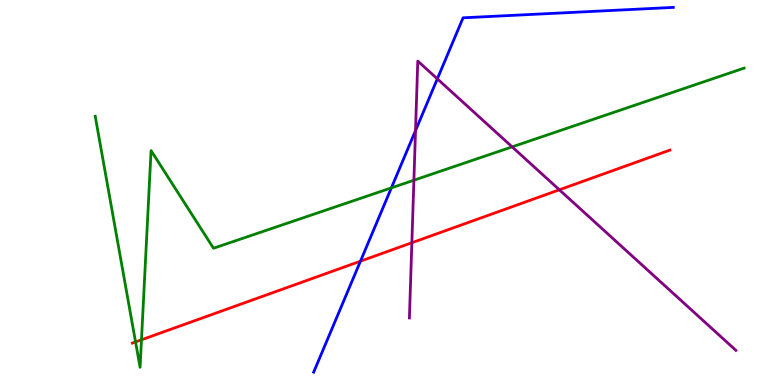[{'lines': ['blue', 'red'], 'intersections': [{'x': 4.65, 'y': 3.22}]}, {'lines': ['green', 'red'], 'intersections': [{'x': 1.75, 'y': 1.12}, {'x': 1.83, 'y': 1.17}]}, {'lines': ['purple', 'red'], 'intersections': [{'x': 5.31, 'y': 3.69}, {'x': 7.22, 'y': 5.07}]}, {'lines': ['blue', 'green'], 'intersections': [{'x': 5.05, 'y': 5.12}]}, {'lines': ['blue', 'purple'], 'intersections': [{'x': 5.36, 'y': 6.61}, {'x': 5.64, 'y': 7.95}]}, {'lines': ['green', 'purple'], 'intersections': [{'x': 5.34, 'y': 5.32}, {'x': 6.61, 'y': 6.19}]}]